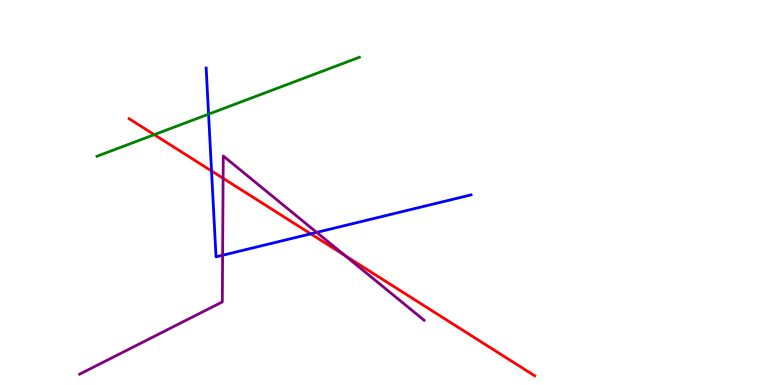[{'lines': ['blue', 'red'], 'intersections': [{'x': 2.73, 'y': 5.56}, {'x': 4.01, 'y': 3.93}]}, {'lines': ['green', 'red'], 'intersections': [{'x': 1.99, 'y': 6.5}]}, {'lines': ['purple', 'red'], 'intersections': [{'x': 2.88, 'y': 5.37}, {'x': 4.45, 'y': 3.36}]}, {'lines': ['blue', 'green'], 'intersections': [{'x': 2.69, 'y': 7.03}]}, {'lines': ['blue', 'purple'], 'intersections': [{'x': 2.87, 'y': 3.37}, {'x': 4.09, 'y': 3.96}]}, {'lines': ['green', 'purple'], 'intersections': []}]